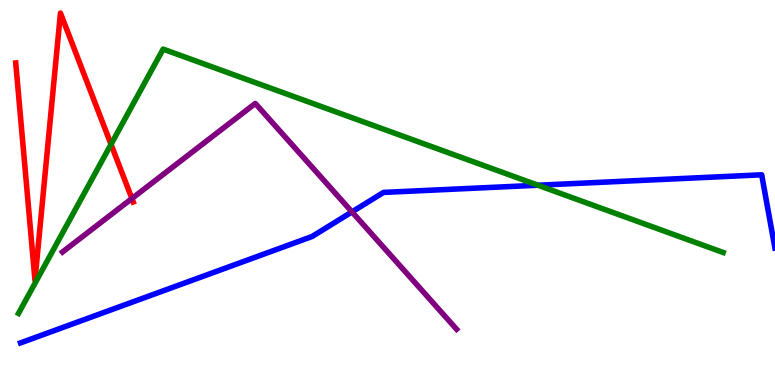[{'lines': ['blue', 'red'], 'intersections': []}, {'lines': ['green', 'red'], 'intersections': [{'x': 1.43, 'y': 6.25}]}, {'lines': ['purple', 'red'], 'intersections': [{'x': 1.7, 'y': 4.84}]}, {'lines': ['blue', 'green'], 'intersections': [{'x': 6.94, 'y': 5.19}]}, {'lines': ['blue', 'purple'], 'intersections': [{'x': 4.54, 'y': 4.5}]}, {'lines': ['green', 'purple'], 'intersections': []}]